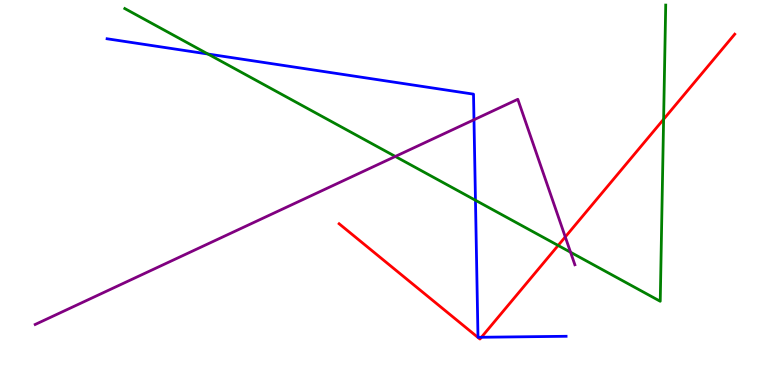[{'lines': ['blue', 'red'], 'intersections': [{'x': 6.21, 'y': 1.24}]}, {'lines': ['green', 'red'], 'intersections': [{'x': 7.2, 'y': 3.62}, {'x': 8.56, 'y': 6.9}]}, {'lines': ['purple', 'red'], 'intersections': [{'x': 7.29, 'y': 3.85}]}, {'lines': ['blue', 'green'], 'intersections': [{'x': 2.68, 'y': 8.6}, {'x': 6.14, 'y': 4.8}]}, {'lines': ['blue', 'purple'], 'intersections': [{'x': 6.12, 'y': 6.89}]}, {'lines': ['green', 'purple'], 'intersections': [{'x': 5.1, 'y': 5.94}, {'x': 7.36, 'y': 3.45}]}]